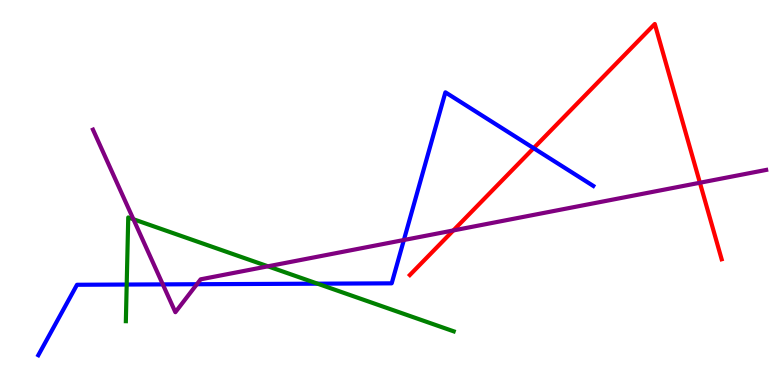[{'lines': ['blue', 'red'], 'intersections': [{'x': 6.89, 'y': 6.15}]}, {'lines': ['green', 'red'], 'intersections': []}, {'lines': ['purple', 'red'], 'intersections': [{'x': 5.85, 'y': 4.01}, {'x': 9.03, 'y': 5.25}]}, {'lines': ['blue', 'green'], 'intersections': [{'x': 1.63, 'y': 2.61}, {'x': 4.1, 'y': 2.63}]}, {'lines': ['blue', 'purple'], 'intersections': [{'x': 2.1, 'y': 2.61}, {'x': 2.54, 'y': 2.62}, {'x': 5.21, 'y': 3.77}]}, {'lines': ['green', 'purple'], 'intersections': [{'x': 1.72, 'y': 4.31}, {'x': 3.46, 'y': 3.08}]}]